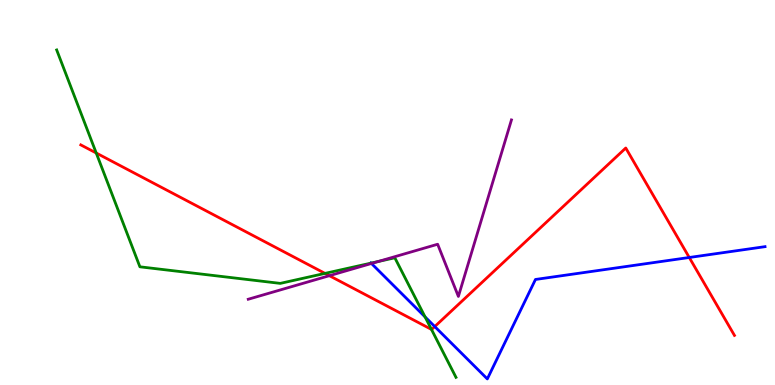[{'lines': ['blue', 'red'], 'intersections': [{'x': 5.61, 'y': 1.52}, {'x': 8.89, 'y': 3.31}]}, {'lines': ['green', 'red'], 'intersections': [{'x': 1.24, 'y': 6.03}, {'x': 4.19, 'y': 2.9}, {'x': 5.57, 'y': 1.44}]}, {'lines': ['purple', 'red'], 'intersections': [{'x': 4.25, 'y': 2.84}]}, {'lines': ['blue', 'green'], 'intersections': [{'x': 4.79, 'y': 3.17}, {'x': 5.48, 'y': 1.77}]}, {'lines': ['blue', 'purple'], 'intersections': [{'x': 4.79, 'y': 3.16}]}, {'lines': ['green', 'purple'], 'intersections': [{'x': 4.88, 'y': 3.21}]}]